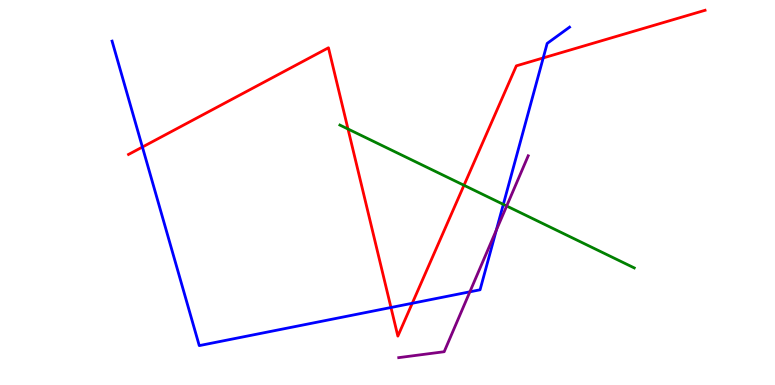[{'lines': ['blue', 'red'], 'intersections': [{'x': 1.84, 'y': 6.18}, {'x': 5.04, 'y': 2.01}, {'x': 5.32, 'y': 2.12}, {'x': 7.01, 'y': 8.5}]}, {'lines': ['green', 'red'], 'intersections': [{'x': 4.49, 'y': 6.65}, {'x': 5.99, 'y': 5.19}]}, {'lines': ['purple', 'red'], 'intersections': []}, {'lines': ['blue', 'green'], 'intersections': [{'x': 6.49, 'y': 4.69}]}, {'lines': ['blue', 'purple'], 'intersections': [{'x': 6.06, 'y': 2.42}, {'x': 6.4, 'y': 4.02}]}, {'lines': ['green', 'purple'], 'intersections': [{'x': 6.54, 'y': 4.65}]}]